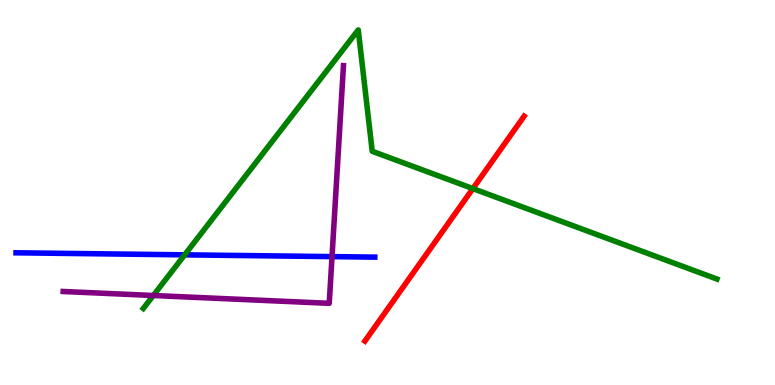[{'lines': ['blue', 'red'], 'intersections': []}, {'lines': ['green', 'red'], 'intersections': [{'x': 6.1, 'y': 5.1}]}, {'lines': ['purple', 'red'], 'intersections': []}, {'lines': ['blue', 'green'], 'intersections': [{'x': 2.38, 'y': 3.38}]}, {'lines': ['blue', 'purple'], 'intersections': [{'x': 4.28, 'y': 3.33}]}, {'lines': ['green', 'purple'], 'intersections': [{'x': 1.98, 'y': 2.32}]}]